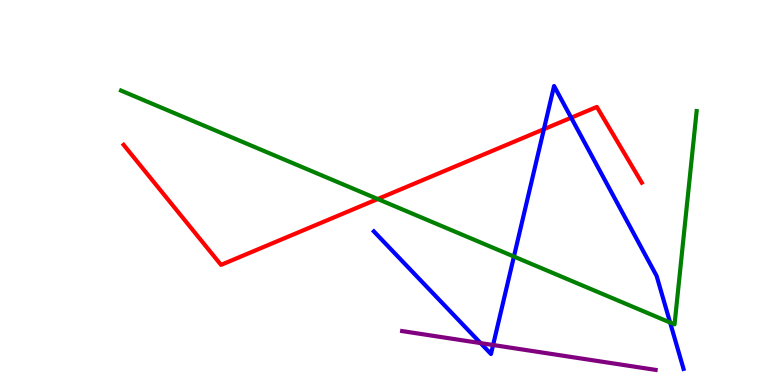[{'lines': ['blue', 'red'], 'intersections': [{'x': 7.02, 'y': 6.64}, {'x': 7.37, 'y': 6.94}]}, {'lines': ['green', 'red'], 'intersections': [{'x': 4.87, 'y': 4.83}]}, {'lines': ['purple', 'red'], 'intersections': []}, {'lines': ['blue', 'green'], 'intersections': [{'x': 6.63, 'y': 3.34}, {'x': 8.65, 'y': 1.62}]}, {'lines': ['blue', 'purple'], 'intersections': [{'x': 6.2, 'y': 1.09}, {'x': 6.36, 'y': 1.04}]}, {'lines': ['green', 'purple'], 'intersections': []}]